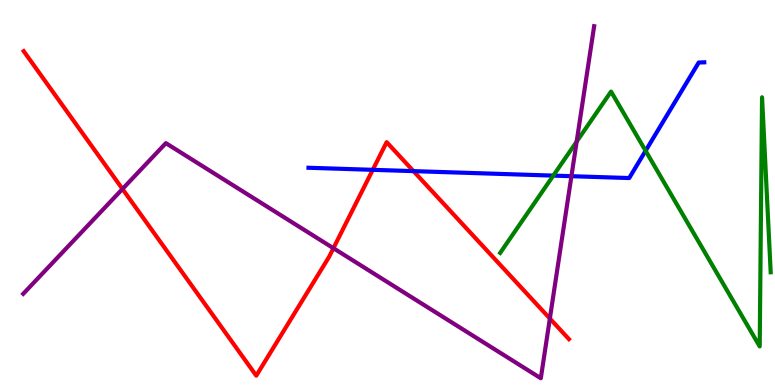[{'lines': ['blue', 'red'], 'intersections': [{'x': 4.81, 'y': 5.59}, {'x': 5.34, 'y': 5.56}]}, {'lines': ['green', 'red'], 'intersections': []}, {'lines': ['purple', 'red'], 'intersections': [{'x': 1.58, 'y': 5.09}, {'x': 4.3, 'y': 3.55}, {'x': 7.09, 'y': 1.73}]}, {'lines': ['blue', 'green'], 'intersections': [{'x': 7.14, 'y': 5.44}, {'x': 8.33, 'y': 6.08}]}, {'lines': ['blue', 'purple'], 'intersections': [{'x': 7.37, 'y': 5.42}]}, {'lines': ['green', 'purple'], 'intersections': [{'x': 7.44, 'y': 6.32}]}]